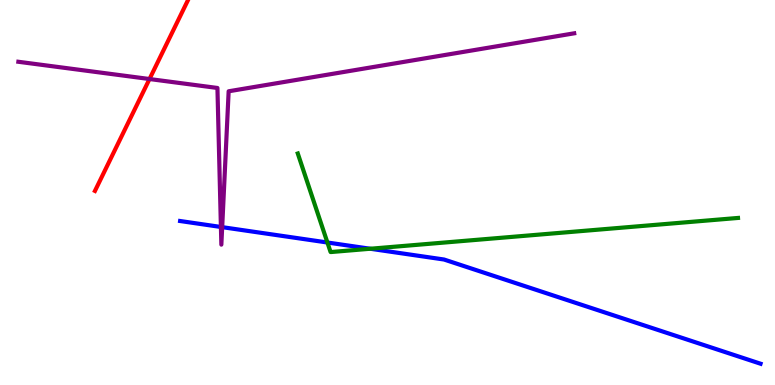[{'lines': ['blue', 'red'], 'intersections': []}, {'lines': ['green', 'red'], 'intersections': []}, {'lines': ['purple', 'red'], 'intersections': [{'x': 1.93, 'y': 7.95}]}, {'lines': ['blue', 'green'], 'intersections': [{'x': 4.22, 'y': 3.7}, {'x': 4.78, 'y': 3.54}]}, {'lines': ['blue', 'purple'], 'intersections': [{'x': 2.85, 'y': 4.1}, {'x': 2.87, 'y': 4.1}]}, {'lines': ['green', 'purple'], 'intersections': []}]